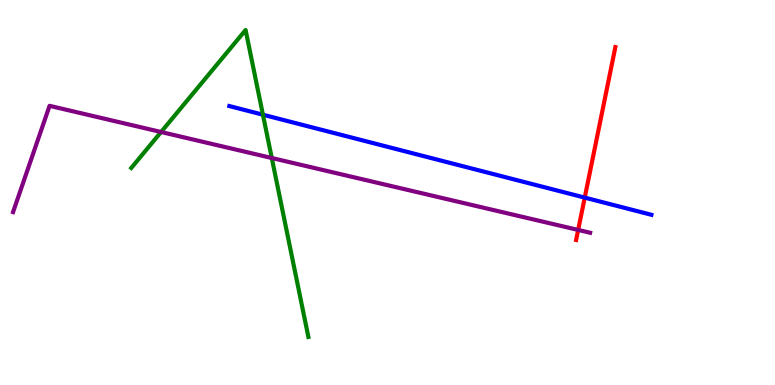[{'lines': ['blue', 'red'], 'intersections': [{'x': 7.54, 'y': 4.87}]}, {'lines': ['green', 'red'], 'intersections': []}, {'lines': ['purple', 'red'], 'intersections': [{'x': 7.46, 'y': 4.03}]}, {'lines': ['blue', 'green'], 'intersections': [{'x': 3.39, 'y': 7.02}]}, {'lines': ['blue', 'purple'], 'intersections': []}, {'lines': ['green', 'purple'], 'intersections': [{'x': 2.08, 'y': 6.57}, {'x': 3.51, 'y': 5.9}]}]